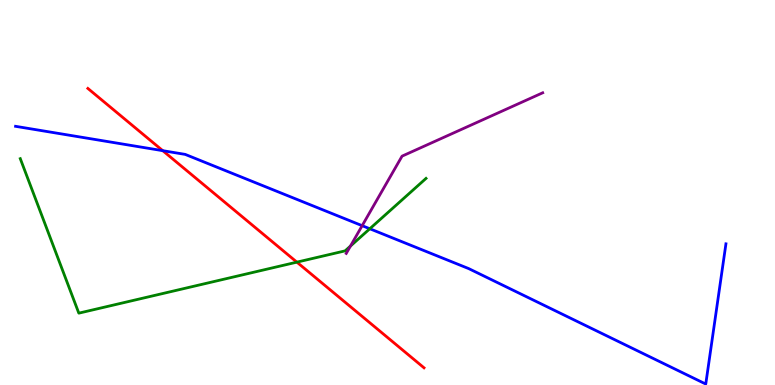[{'lines': ['blue', 'red'], 'intersections': [{'x': 2.1, 'y': 6.09}]}, {'lines': ['green', 'red'], 'intersections': [{'x': 3.83, 'y': 3.19}]}, {'lines': ['purple', 'red'], 'intersections': []}, {'lines': ['blue', 'green'], 'intersections': [{'x': 4.77, 'y': 4.06}]}, {'lines': ['blue', 'purple'], 'intersections': [{'x': 4.67, 'y': 4.14}]}, {'lines': ['green', 'purple'], 'intersections': [{'x': 4.52, 'y': 3.61}]}]